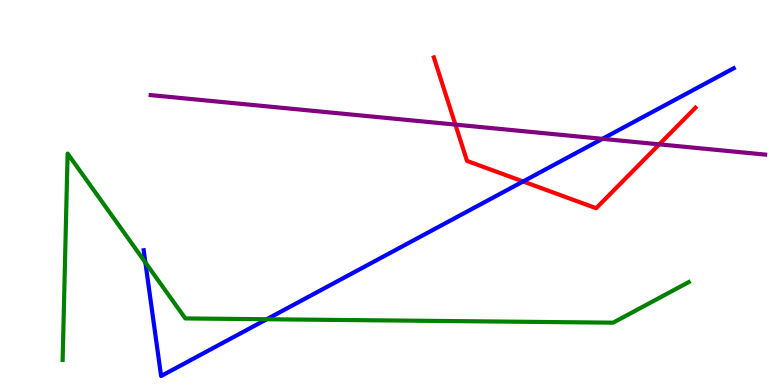[{'lines': ['blue', 'red'], 'intersections': [{'x': 6.75, 'y': 5.29}]}, {'lines': ['green', 'red'], 'intersections': []}, {'lines': ['purple', 'red'], 'intersections': [{'x': 5.88, 'y': 6.76}, {'x': 8.51, 'y': 6.25}]}, {'lines': ['blue', 'green'], 'intersections': [{'x': 1.88, 'y': 3.18}, {'x': 3.44, 'y': 1.71}]}, {'lines': ['blue', 'purple'], 'intersections': [{'x': 7.77, 'y': 6.39}]}, {'lines': ['green', 'purple'], 'intersections': []}]